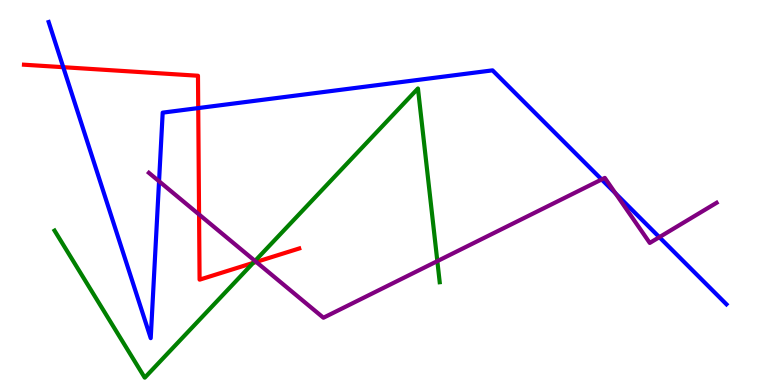[{'lines': ['blue', 'red'], 'intersections': [{'x': 0.816, 'y': 8.25}, {'x': 2.56, 'y': 7.19}]}, {'lines': ['green', 'red'], 'intersections': [{'x': 3.27, 'y': 3.17}]}, {'lines': ['purple', 'red'], 'intersections': [{'x': 2.57, 'y': 4.43}, {'x': 3.31, 'y': 3.2}]}, {'lines': ['blue', 'green'], 'intersections': []}, {'lines': ['blue', 'purple'], 'intersections': [{'x': 2.05, 'y': 5.29}, {'x': 7.76, 'y': 5.34}, {'x': 7.94, 'y': 4.98}, {'x': 8.51, 'y': 3.84}]}, {'lines': ['green', 'purple'], 'intersections': [{'x': 3.29, 'y': 3.22}, {'x': 5.64, 'y': 3.22}]}]